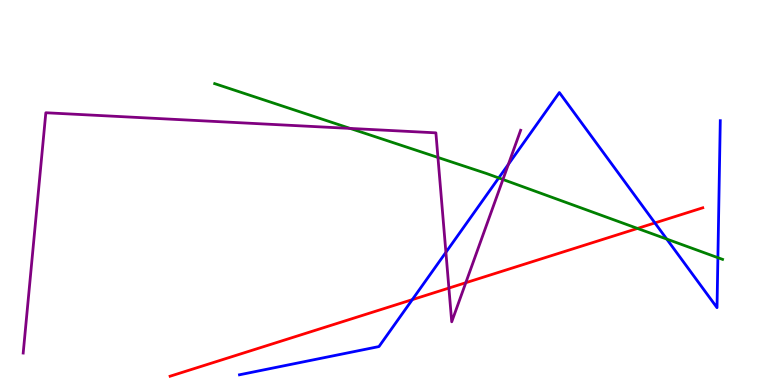[{'lines': ['blue', 'red'], 'intersections': [{'x': 5.32, 'y': 2.22}, {'x': 8.45, 'y': 4.21}]}, {'lines': ['green', 'red'], 'intersections': [{'x': 8.23, 'y': 4.07}]}, {'lines': ['purple', 'red'], 'intersections': [{'x': 5.79, 'y': 2.52}, {'x': 6.01, 'y': 2.66}]}, {'lines': ['blue', 'green'], 'intersections': [{'x': 6.44, 'y': 5.38}, {'x': 8.6, 'y': 3.79}, {'x': 9.26, 'y': 3.31}]}, {'lines': ['blue', 'purple'], 'intersections': [{'x': 5.75, 'y': 3.45}, {'x': 6.56, 'y': 5.73}]}, {'lines': ['green', 'purple'], 'intersections': [{'x': 4.52, 'y': 6.66}, {'x': 5.65, 'y': 5.91}, {'x': 6.49, 'y': 5.34}]}]